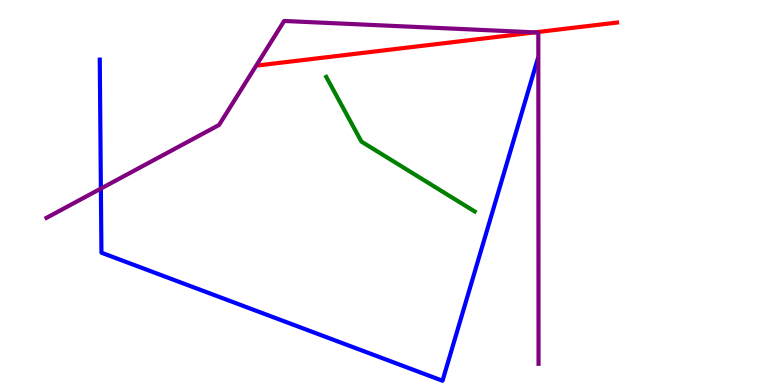[{'lines': ['blue', 'red'], 'intersections': []}, {'lines': ['green', 'red'], 'intersections': []}, {'lines': ['purple', 'red'], 'intersections': [{'x': 6.9, 'y': 9.16}]}, {'lines': ['blue', 'green'], 'intersections': []}, {'lines': ['blue', 'purple'], 'intersections': [{'x': 1.3, 'y': 5.1}]}, {'lines': ['green', 'purple'], 'intersections': []}]